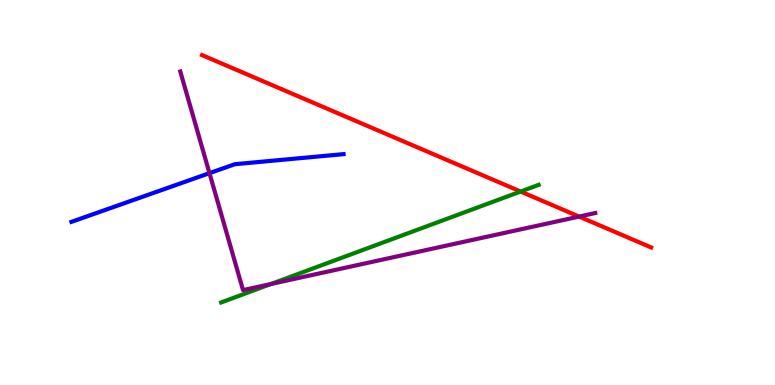[{'lines': ['blue', 'red'], 'intersections': []}, {'lines': ['green', 'red'], 'intersections': [{'x': 6.72, 'y': 5.03}]}, {'lines': ['purple', 'red'], 'intersections': [{'x': 7.47, 'y': 4.37}]}, {'lines': ['blue', 'green'], 'intersections': []}, {'lines': ['blue', 'purple'], 'intersections': [{'x': 2.7, 'y': 5.5}]}, {'lines': ['green', 'purple'], 'intersections': [{'x': 3.5, 'y': 2.62}]}]